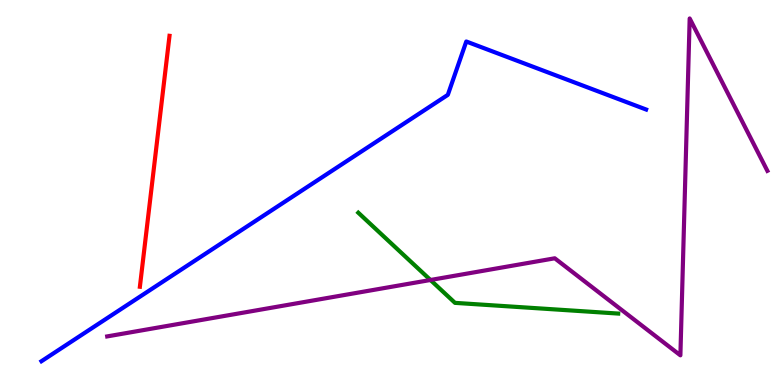[{'lines': ['blue', 'red'], 'intersections': []}, {'lines': ['green', 'red'], 'intersections': []}, {'lines': ['purple', 'red'], 'intersections': []}, {'lines': ['blue', 'green'], 'intersections': []}, {'lines': ['blue', 'purple'], 'intersections': []}, {'lines': ['green', 'purple'], 'intersections': [{'x': 5.55, 'y': 2.73}]}]